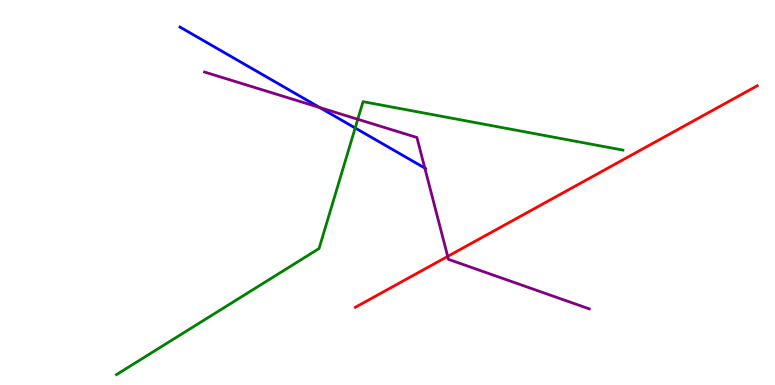[{'lines': ['blue', 'red'], 'intersections': []}, {'lines': ['green', 'red'], 'intersections': []}, {'lines': ['purple', 'red'], 'intersections': [{'x': 5.78, 'y': 3.34}]}, {'lines': ['blue', 'green'], 'intersections': [{'x': 4.58, 'y': 6.68}]}, {'lines': ['blue', 'purple'], 'intersections': [{'x': 4.13, 'y': 7.21}, {'x': 5.48, 'y': 5.63}]}, {'lines': ['green', 'purple'], 'intersections': [{'x': 4.62, 'y': 6.9}]}]